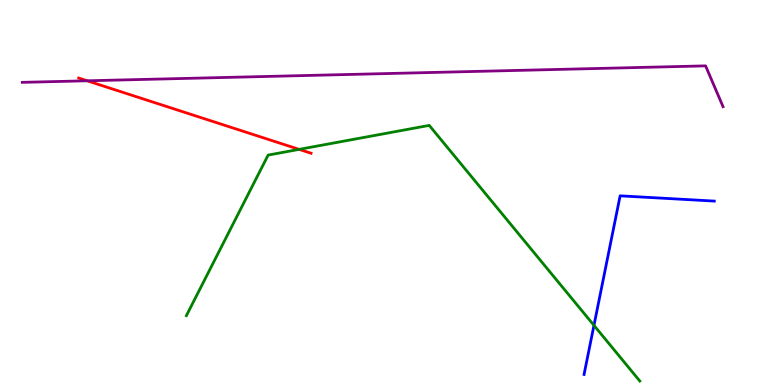[{'lines': ['blue', 'red'], 'intersections': []}, {'lines': ['green', 'red'], 'intersections': [{'x': 3.86, 'y': 6.12}]}, {'lines': ['purple', 'red'], 'intersections': [{'x': 1.12, 'y': 7.9}]}, {'lines': ['blue', 'green'], 'intersections': [{'x': 7.66, 'y': 1.55}]}, {'lines': ['blue', 'purple'], 'intersections': []}, {'lines': ['green', 'purple'], 'intersections': []}]